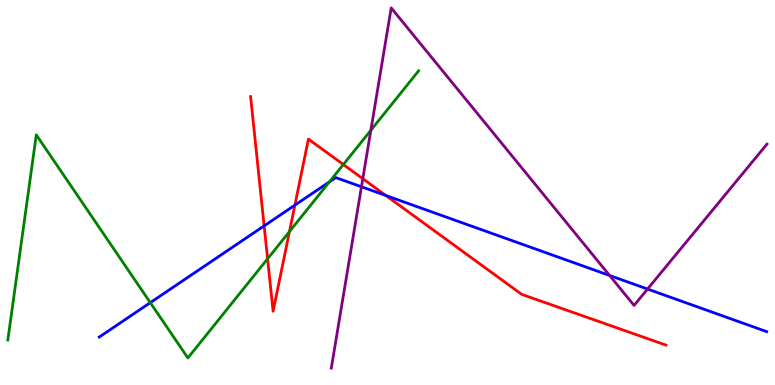[{'lines': ['blue', 'red'], 'intersections': [{'x': 3.41, 'y': 4.13}, {'x': 3.8, 'y': 4.67}, {'x': 4.98, 'y': 4.92}]}, {'lines': ['green', 'red'], 'intersections': [{'x': 3.45, 'y': 3.28}, {'x': 3.73, 'y': 3.98}, {'x': 4.43, 'y': 5.73}]}, {'lines': ['purple', 'red'], 'intersections': [{'x': 4.68, 'y': 5.36}]}, {'lines': ['blue', 'green'], 'intersections': [{'x': 1.94, 'y': 2.14}, {'x': 4.25, 'y': 5.28}]}, {'lines': ['blue', 'purple'], 'intersections': [{'x': 4.66, 'y': 5.15}, {'x': 7.87, 'y': 2.84}, {'x': 8.36, 'y': 2.49}]}, {'lines': ['green', 'purple'], 'intersections': [{'x': 4.79, 'y': 6.62}]}]